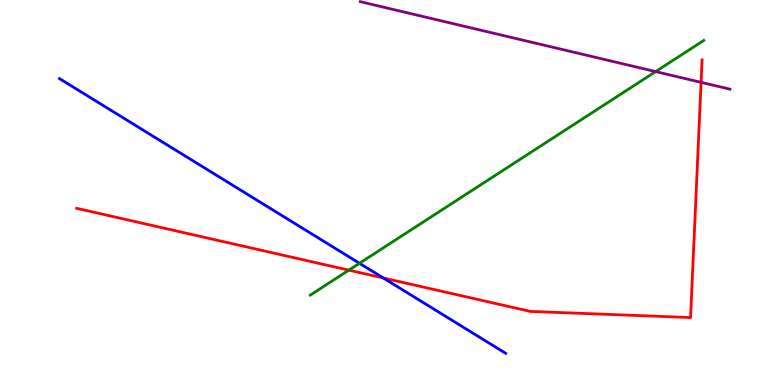[{'lines': ['blue', 'red'], 'intersections': [{'x': 4.95, 'y': 2.78}]}, {'lines': ['green', 'red'], 'intersections': [{'x': 4.5, 'y': 2.98}]}, {'lines': ['purple', 'red'], 'intersections': [{'x': 9.05, 'y': 7.86}]}, {'lines': ['blue', 'green'], 'intersections': [{'x': 4.64, 'y': 3.16}]}, {'lines': ['blue', 'purple'], 'intersections': []}, {'lines': ['green', 'purple'], 'intersections': [{'x': 8.46, 'y': 8.14}]}]